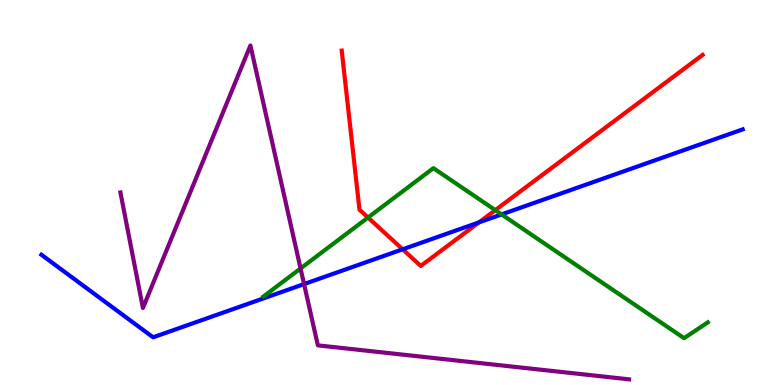[{'lines': ['blue', 'red'], 'intersections': [{'x': 5.2, 'y': 3.52}, {'x': 6.18, 'y': 4.22}]}, {'lines': ['green', 'red'], 'intersections': [{'x': 4.75, 'y': 4.35}, {'x': 6.39, 'y': 4.54}]}, {'lines': ['purple', 'red'], 'intersections': []}, {'lines': ['blue', 'green'], 'intersections': [{'x': 6.47, 'y': 4.43}]}, {'lines': ['blue', 'purple'], 'intersections': [{'x': 3.92, 'y': 2.62}]}, {'lines': ['green', 'purple'], 'intersections': [{'x': 3.88, 'y': 3.03}]}]